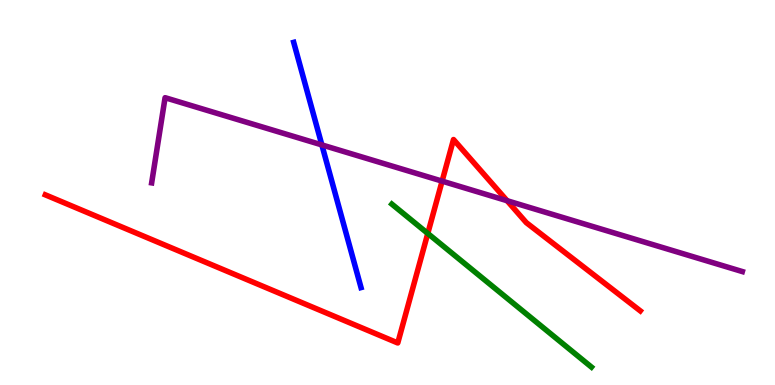[{'lines': ['blue', 'red'], 'intersections': []}, {'lines': ['green', 'red'], 'intersections': [{'x': 5.52, 'y': 3.94}]}, {'lines': ['purple', 'red'], 'intersections': [{'x': 5.7, 'y': 5.3}, {'x': 6.54, 'y': 4.79}]}, {'lines': ['blue', 'green'], 'intersections': []}, {'lines': ['blue', 'purple'], 'intersections': [{'x': 4.15, 'y': 6.24}]}, {'lines': ['green', 'purple'], 'intersections': []}]